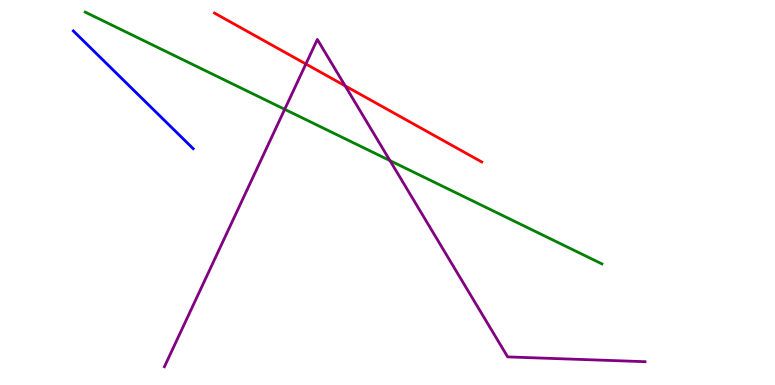[{'lines': ['blue', 'red'], 'intersections': []}, {'lines': ['green', 'red'], 'intersections': []}, {'lines': ['purple', 'red'], 'intersections': [{'x': 3.95, 'y': 8.34}, {'x': 4.45, 'y': 7.77}]}, {'lines': ['blue', 'green'], 'intersections': []}, {'lines': ['blue', 'purple'], 'intersections': []}, {'lines': ['green', 'purple'], 'intersections': [{'x': 3.67, 'y': 7.16}, {'x': 5.03, 'y': 5.83}]}]